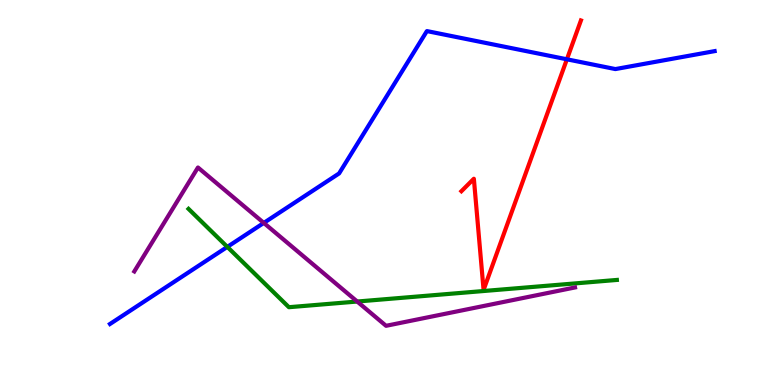[{'lines': ['blue', 'red'], 'intersections': [{'x': 7.31, 'y': 8.46}]}, {'lines': ['green', 'red'], 'intersections': []}, {'lines': ['purple', 'red'], 'intersections': []}, {'lines': ['blue', 'green'], 'intersections': [{'x': 2.93, 'y': 3.59}]}, {'lines': ['blue', 'purple'], 'intersections': [{'x': 3.4, 'y': 4.21}]}, {'lines': ['green', 'purple'], 'intersections': [{'x': 4.61, 'y': 2.17}]}]